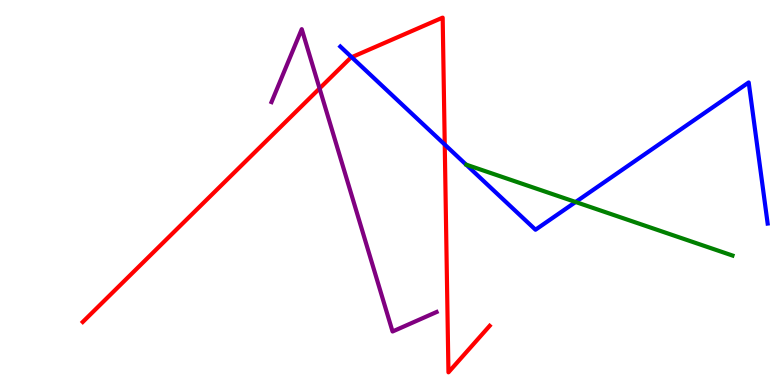[{'lines': ['blue', 'red'], 'intersections': [{'x': 4.54, 'y': 8.51}, {'x': 5.74, 'y': 6.25}]}, {'lines': ['green', 'red'], 'intersections': []}, {'lines': ['purple', 'red'], 'intersections': [{'x': 4.12, 'y': 7.7}]}, {'lines': ['blue', 'green'], 'intersections': [{'x': 7.43, 'y': 4.75}]}, {'lines': ['blue', 'purple'], 'intersections': []}, {'lines': ['green', 'purple'], 'intersections': []}]